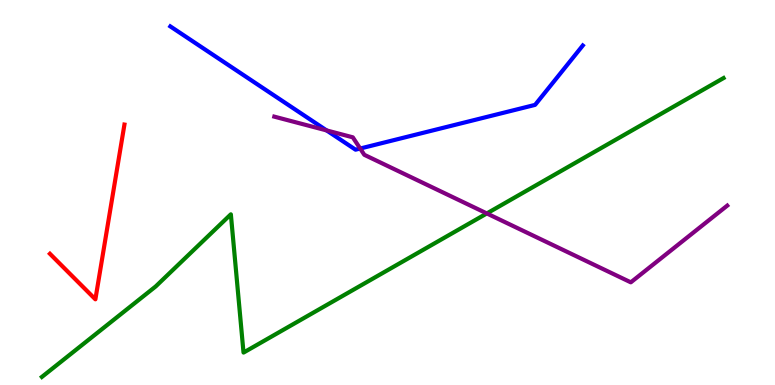[{'lines': ['blue', 'red'], 'intersections': []}, {'lines': ['green', 'red'], 'intersections': []}, {'lines': ['purple', 'red'], 'intersections': []}, {'lines': ['blue', 'green'], 'intersections': []}, {'lines': ['blue', 'purple'], 'intersections': [{'x': 4.21, 'y': 6.61}, {'x': 4.65, 'y': 6.14}]}, {'lines': ['green', 'purple'], 'intersections': [{'x': 6.28, 'y': 4.46}]}]